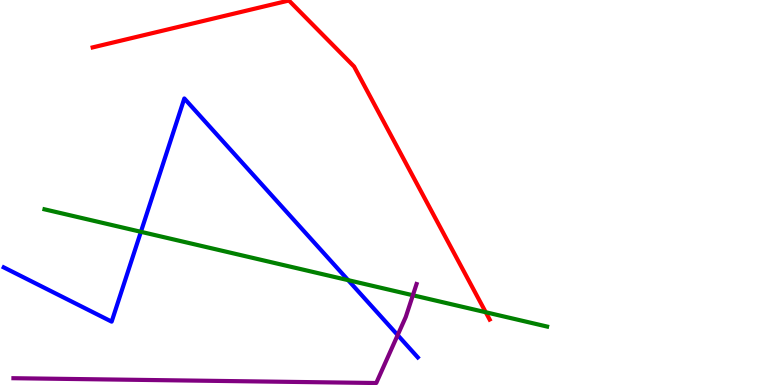[{'lines': ['blue', 'red'], 'intersections': []}, {'lines': ['green', 'red'], 'intersections': [{'x': 6.27, 'y': 1.89}]}, {'lines': ['purple', 'red'], 'intersections': []}, {'lines': ['blue', 'green'], 'intersections': [{'x': 1.82, 'y': 3.98}, {'x': 4.49, 'y': 2.72}]}, {'lines': ['blue', 'purple'], 'intersections': [{'x': 5.13, 'y': 1.3}]}, {'lines': ['green', 'purple'], 'intersections': [{'x': 5.33, 'y': 2.33}]}]